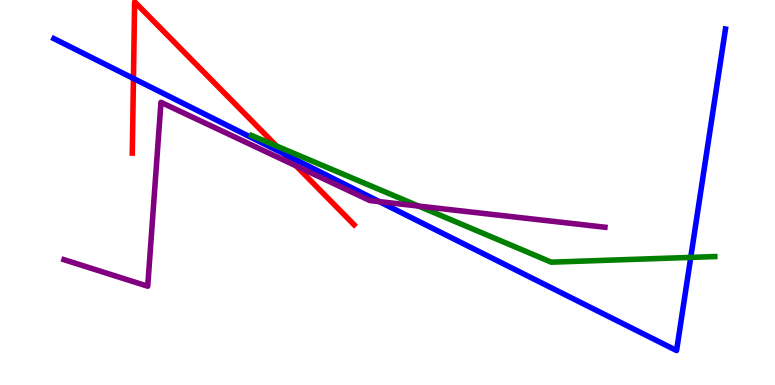[{'lines': ['blue', 'red'], 'intersections': [{'x': 1.72, 'y': 7.96}, {'x': 3.67, 'y': 6.0}]}, {'lines': ['green', 'red'], 'intersections': [{'x': 3.57, 'y': 6.21}]}, {'lines': ['purple', 'red'], 'intersections': [{'x': 3.82, 'y': 5.69}]}, {'lines': ['blue', 'green'], 'intersections': [{'x': 8.91, 'y': 3.31}]}, {'lines': ['blue', 'purple'], 'intersections': [{'x': 4.89, 'y': 4.76}]}, {'lines': ['green', 'purple'], 'intersections': [{'x': 5.4, 'y': 4.65}]}]